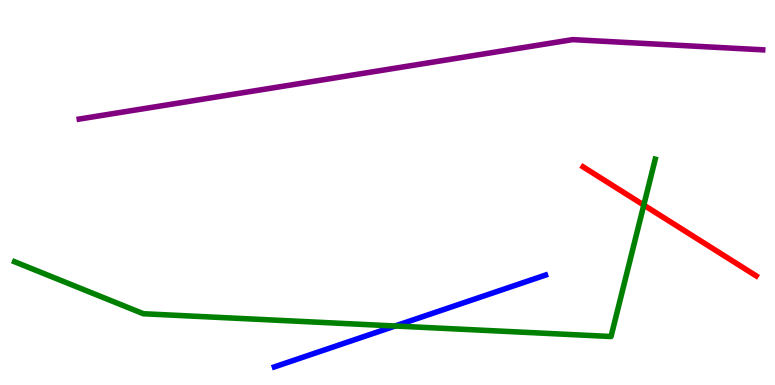[{'lines': ['blue', 'red'], 'intersections': []}, {'lines': ['green', 'red'], 'intersections': [{'x': 8.31, 'y': 4.67}]}, {'lines': ['purple', 'red'], 'intersections': []}, {'lines': ['blue', 'green'], 'intersections': [{'x': 5.1, 'y': 1.53}]}, {'lines': ['blue', 'purple'], 'intersections': []}, {'lines': ['green', 'purple'], 'intersections': []}]